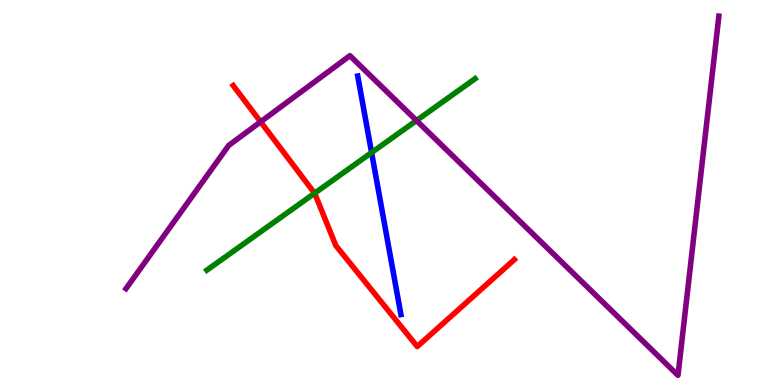[{'lines': ['blue', 'red'], 'intersections': []}, {'lines': ['green', 'red'], 'intersections': [{'x': 4.06, 'y': 4.98}]}, {'lines': ['purple', 'red'], 'intersections': [{'x': 3.36, 'y': 6.84}]}, {'lines': ['blue', 'green'], 'intersections': [{'x': 4.79, 'y': 6.04}]}, {'lines': ['blue', 'purple'], 'intersections': []}, {'lines': ['green', 'purple'], 'intersections': [{'x': 5.37, 'y': 6.87}]}]